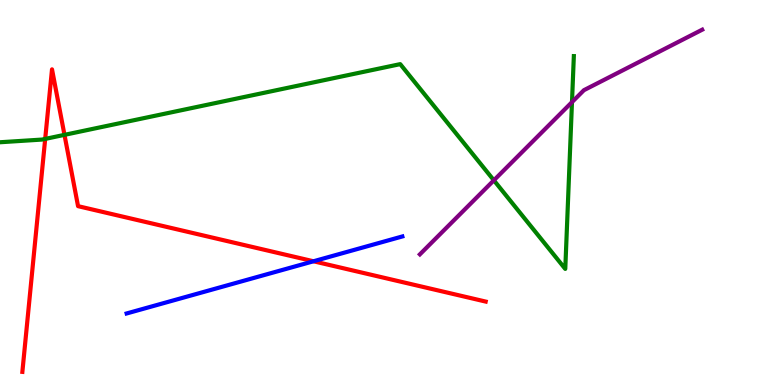[{'lines': ['blue', 'red'], 'intersections': [{'x': 4.05, 'y': 3.21}]}, {'lines': ['green', 'red'], 'intersections': [{'x': 0.583, 'y': 6.39}, {'x': 0.832, 'y': 6.5}]}, {'lines': ['purple', 'red'], 'intersections': []}, {'lines': ['blue', 'green'], 'intersections': []}, {'lines': ['blue', 'purple'], 'intersections': []}, {'lines': ['green', 'purple'], 'intersections': [{'x': 6.37, 'y': 5.32}, {'x': 7.38, 'y': 7.35}]}]